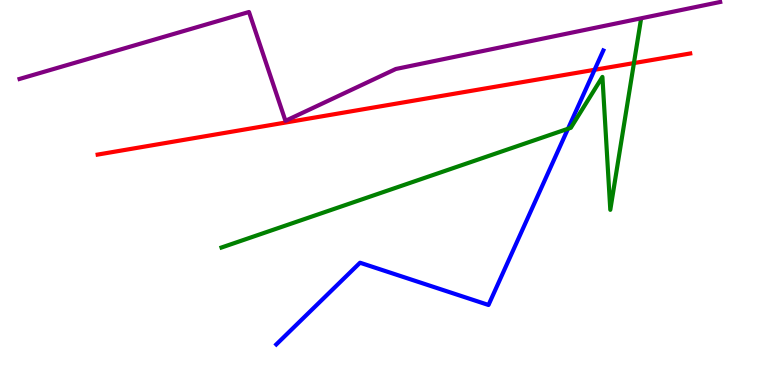[{'lines': ['blue', 'red'], 'intersections': [{'x': 7.67, 'y': 8.19}]}, {'lines': ['green', 'red'], 'intersections': [{'x': 8.18, 'y': 8.36}]}, {'lines': ['purple', 'red'], 'intersections': []}, {'lines': ['blue', 'green'], 'intersections': [{'x': 7.33, 'y': 6.66}]}, {'lines': ['blue', 'purple'], 'intersections': []}, {'lines': ['green', 'purple'], 'intersections': []}]